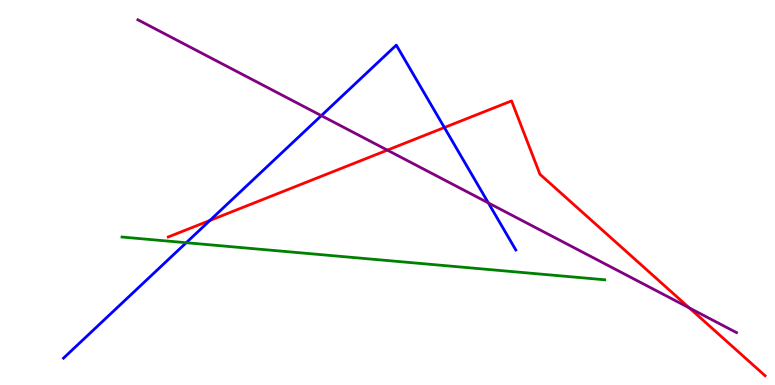[{'lines': ['blue', 'red'], 'intersections': [{'x': 2.71, 'y': 4.27}, {'x': 5.73, 'y': 6.69}]}, {'lines': ['green', 'red'], 'intersections': []}, {'lines': ['purple', 'red'], 'intersections': [{'x': 5.0, 'y': 6.1}, {'x': 8.89, 'y': 2.0}]}, {'lines': ['blue', 'green'], 'intersections': [{'x': 2.4, 'y': 3.7}]}, {'lines': ['blue', 'purple'], 'intersections': [{'x': 4.15, 'y': 7.0}, {'x': 6.3, 'y': 4.73}]}, {'lines': ['green', 'purple'], 'intersections': []}]